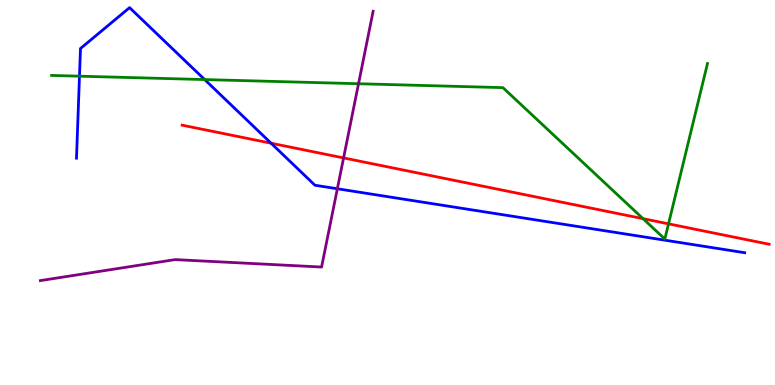[{'lines': ['blue', 'red'], 'intersections': [{'x': 3.5, 'y': 6.28}]}, {'lines': ['green', 'red'], 'intersections': [{'x': 8.3, 'y': 4.32}, {'x': 8.63, 'y': 4.19}]}, {'lines': ['purple', 'red'], 'intersections': [{'x': 4.43, 'y': 5.9}]}, {'lines': ['blue', 'green'], 'intersections': [{'x': 1.03, 'y': 8.02}, {'x': 2.64, 'y': 7.93}]}, {'lines': ['blue', 'purple'], 'intersections': [{'x': 4.35, 'y': 5.1}]}, {'lines': ['green', 'purple'], 'intersections': [{'x': 4.63, 'y': 7.83}]}]